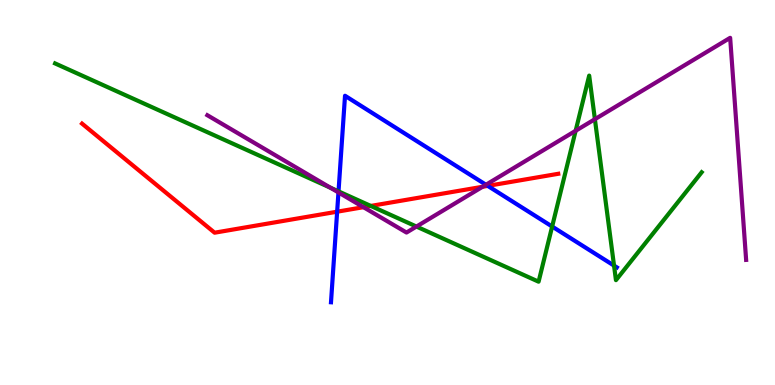[{'lines': ['blue', 'red'], 'intersections': [{'x': 4.35, 'y': 4.5}, {'x': 6.29, 'y': 5.17}]}, {'lines': ['green', 'red'], 'intersections': [{'x': 4.78, 'y': 4.65}]}, {'lines': ['purple', 'red'], 'intersections': [{'x': 4.69, 'y': 4.62}, {'x': 6.23, 'y': 5.15}]}, {'lines': ['blue', 'green'], 'intersections': [{'x': 4.37, 'y': 5.03}, {'x': 7.12, 'y': 4.12}, {'x': 7.92, 'y': 3.1}]}, {'lines': ['blue', 'purple'], 'intersections': [{'x': 4.37, 'y': 5.0}, {'x': 6.27, 'y': 5.2}]}, {'lines': ['green', 'purple'], 'intersections': [{'x': 4.26, 'y': 5.12}, {'x': 5.37, 'y': 4.12}, {'x': 7.43, 'y': 6.6}, {'x': 7.68, 'y': 6.9}]}]